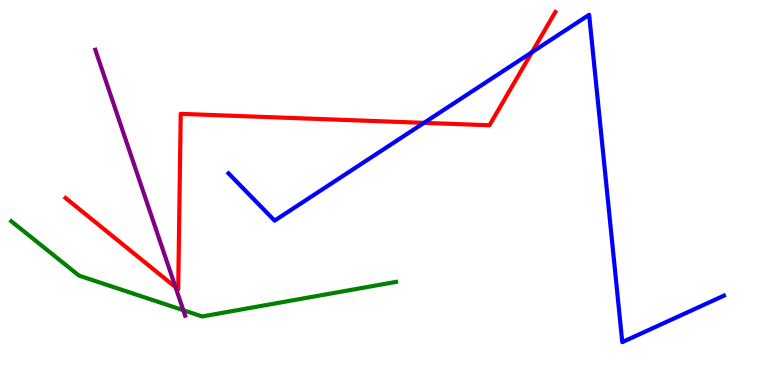[{'lines': ['blue', 'red'], 'intersections': [{'x': 5.47, 'y': 6.81}, {'x': 6.86, 'y': 8.64}]}, {'lines': ['green', 'red'], 'intersections': []}, {'lines': ['purple', 'red'], 'intersections': [{'x': 2.27, 'y': 2.54}]}, {'lines': ['blue', 'green'], 'intersections': []}, {'lines': ['blue', 'purple'], 'intersections': []}, {'lines': ['green', 'purple'], 'intersections': [{'x': 2.37, 'y': 1.94}]}]